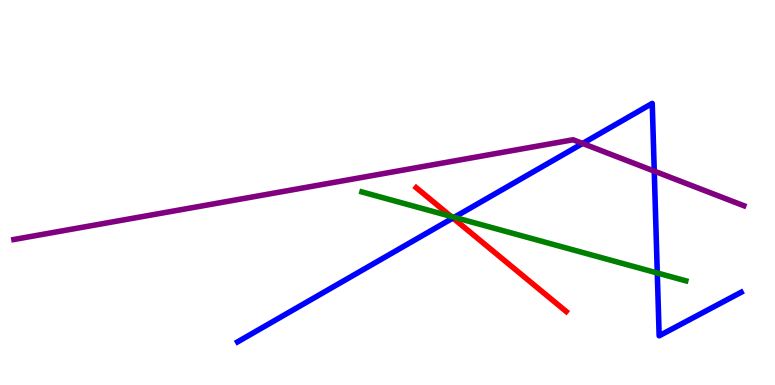[{'lines': ['blue', 'red'], 'intersections': [{'x': 5.84, 'y': 4.34}]}, {'lines': ['green', 'red'], 'intersections': [{'x': 5.82, 'y': 4.38}]}, {'lines': ['purple', 'red'], 'intersections': []}, {'lines': ['blue', 'green'], 'intersections': [{'x': 5.86, 'y': 4.36}, {'x': 8.48, 'y': 2.91}]}, {'lines': ['blue', 'purple'], 'intersections': [{'x': 7.52, 'y': 6.27}, {'x': 8.44, 'y': 5.56}]}, {'lines': ['green', 'purple'], 'intersections': []}]